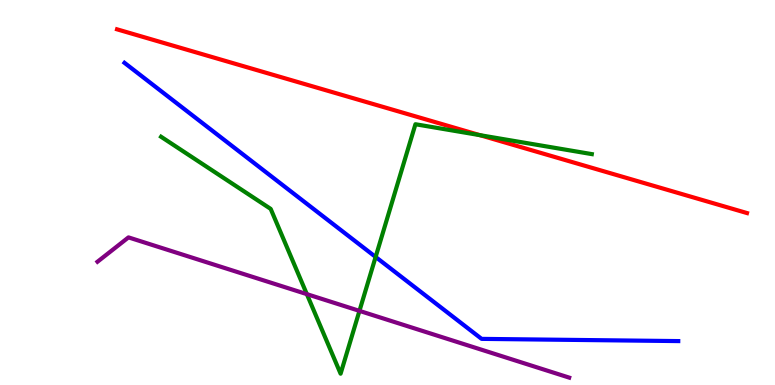[{'lines': ['blue', 'red'], 'intersections': []}, {'lines': ['green', 'red'], 'intersections': [{'x': 6.19, 'y': 6.49}]}, {'lines': ['purple', 'red'], 'intersections': []}, {'lines': ['blue', 'green'], 'intersections': [{'x': 4.85, 'y': 3.33}]}, {'lines': ['blue', 'purple'], 'intersections': []}, {'lines': ['green', 'purple'], 'intersections': [{'x': 3.96, 'y': 2.36}, {'x': 4.64, 'y': 1.93}]}]